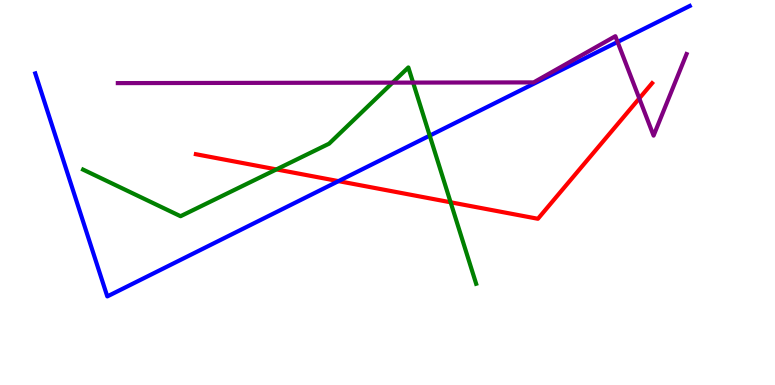[{'lines': ['blue', 'red'], 'intersections': [{'x': 4.37, 'y': 5.3}]}, {'lines': ['green', 'red'], 'intersections': [{'x': 3.57, 'y': 5.6}, {'x': 5.81, 'y': 4.75}]}, {'lines': ['purple', 'red'], 'intersections': [{'x': 8.25, 'y': 7.44}]}, {'lines': ['blue', 'green'], 'intersections': [{'x': 5.54, 'y': 6.48}]}, {'lines': ['blue', 'purple'], 'intersections': [{'x': 7.97, 'y': 8.91}]}, {'lines': ['green', 'purple'], 'intersections': [{'x': 5.07, 'y': 7.85}, {'x': 5.33, 'y': 7.85}]}]